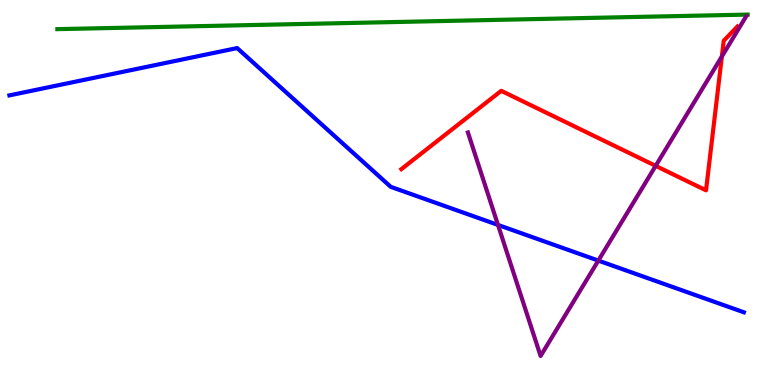[{'lines': ['blue', 'red'], 'intersections': []}, {'lines': ['green', 'red'], 'intersections': []}, {'lines': ['purple', 'red'], 'intersections': [{'x': 8.46, 'y': 5.69}, {'x': 9.31, 'y': 8.53}]}, {'lines': ['blue', 'green'], 'intersections': []}, {'lines': ['blue', 'purple'], 'intersections': [{'x': 6.43, 'y': 4.16}, {'x': 7.72, 'y': 3.23}]}, {'lines': ['green', 'purple'], 'intersections': []}]